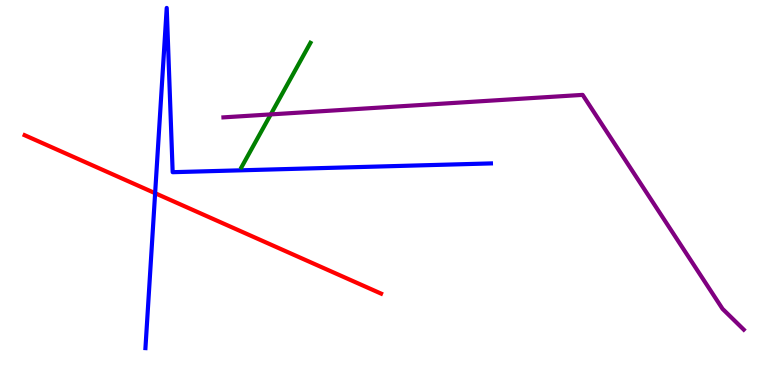[{'lines': ['blue', 'red'], 'intersections': [{'x': 2.0, 'y': 4.98}]}, {'lines': ['green', 'red'], 'intersections': []}, {'lines': ['purple', 'red'], 'intersections': []}, {'lines': ['blue', 'green'], 'intersections': []}, {'lines': ['blue', 'purple'], 'intersections': []}, {'lines': ['green', 'purple'], 'intersections': [{'x': 3.49, 'y': 7.03}]}]